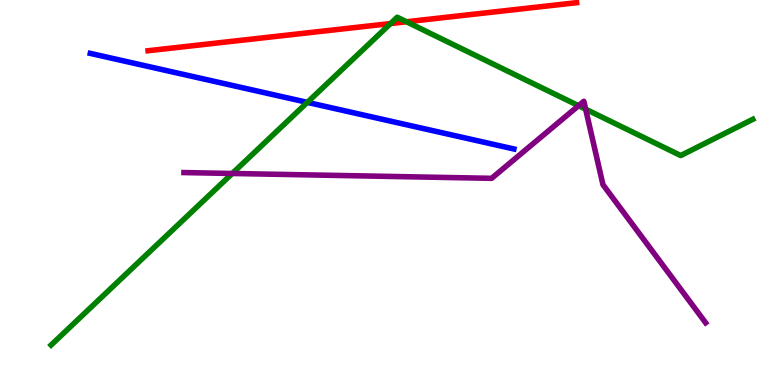[{'lines': ['blue', 'red'], 'intersections': []}, {'lines': ['green', 'red'], 'intersections': [{'x': 5.04, 'y': 9.39}, {'x': 5.24, 'y': 9.43}]}, {'lines': ['purple', 'red'], 'intersections': []}, {'lines': ['blue', 'green'], 'intersections': [{'x': 3.97, 'y': 7.34}]}, {'lines': ['blue', 'purple'], 'intersections': []}, {'lines': ['green', 'purple'], 'intersections': [{'x': 3.0, 'y': 5.49}, {'x': 7.47, 'y': 7.25}, {'x': 7.56, 'y': 7.16}]}]